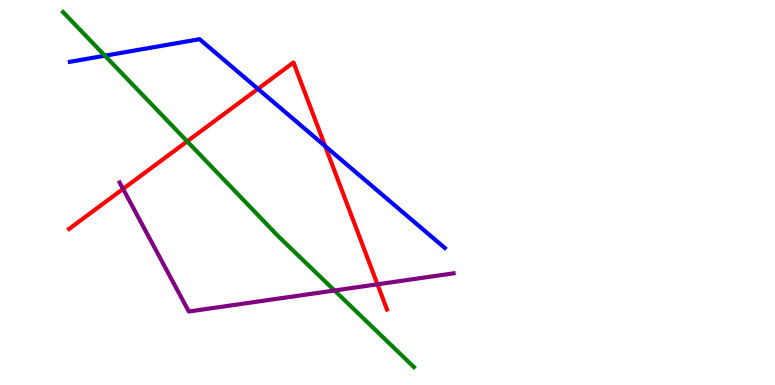[{'lines': ['blue', 'red'], 'intersections': [{'x': 3.33, 'y': 7.69}, {'x': 4.2, 'y': 6.21}]}, {'lines': ['green', 'red'], 'intersections': [{'x': 2.42, 'y': 6.33}]}, {'lines': ['purple', 'red'], 'intersections': [{'x': 1.59, 'y': 5.09}, {'x': 4.87, 'y': 2.62}]}, {'lines': ['blue', 'green'], 'intersections': [{'x': 1.35, 'y': 8.55}]}, {'lines': ['blue', 'purple'], 'intersections': []}, {'lines': ['green', 'purple'], 'intersections': [{'x': 4.32, 'y': 2.45}]}]